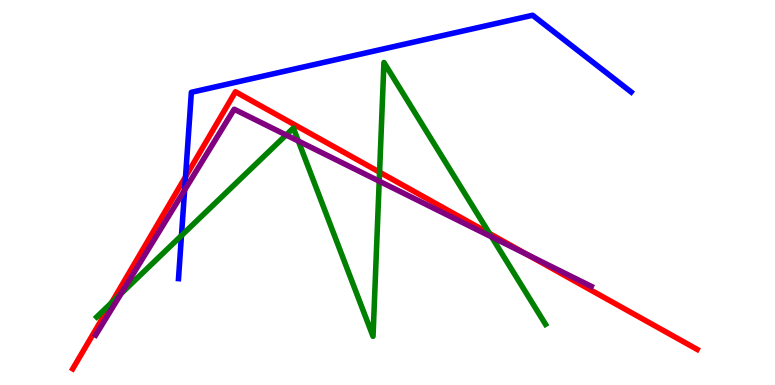[{'lines': ['blue', 'red'], 'intersections': [{'x': 2.39, 'y': 5.41}]}, {'lines': ['green', 'red'], 'intersections': [{'x': 1.44, 'y': 2.14}, {'x': 4.9, 'y': 5.53}, {'x': 6.32, 'y': 3.93}]}, {'lines': ['purple', 'red'], 'intersections': [{'x': 6.81, 'y': 3.38}]}, {'lines': ['blue', 'green'], 'intersections': [{'x': 2.34, 'y': 3.88}]}, {'lines': ['blue', 'purple'], 'intersections': [{'x': 2.38, 'y': 5.06}]}, {'lines': ['green', 'purple'], 'intersections': [{'x': 1.56, 'y': 2.38}, {'x': 3.69, 'y': 6.49}, {'x': 3.85, 'y': 6.34}, {'x': 4.89, 'y': 5.29}, {'x': 6.34, 'y': 3.85}]}]